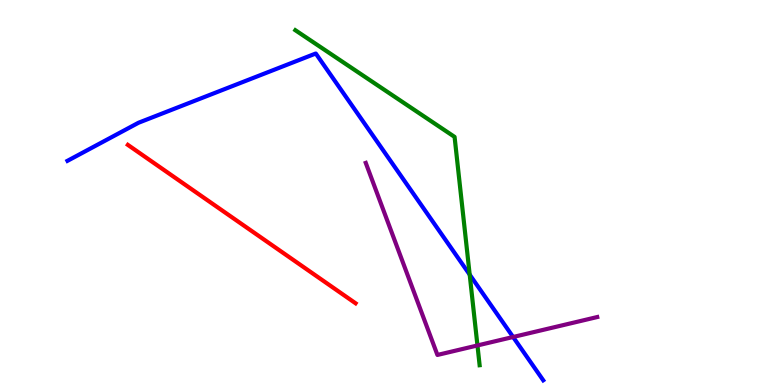[{'lines': ['blue', 'red'], 'intersections': []}, {'lines': ['green', 'red'], 'intersections': []}, {'lines': ['purple', 'red'], 'intersections': []}, {'lines': ['blue', 'green'], 'intersections': [{'x': 6.06, 'y': 2.87}]}, {'lines': ['blue', 'purple'], 'intersections': [{'x': 6.62, 'y': 1.25}]}, {'lines': ['green', 'purple'], 'intersections': [{'x': 6.16, 'y': 1.03}]}]